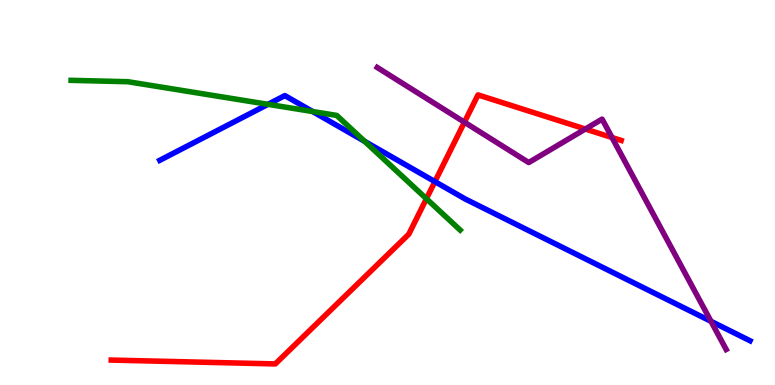[{'lines': ['blue', 'red'], 'intersections': [{'x': 5.61, 'y': 5.28}]}, {'lines': ['green', 'red'], 'intersections': [{'x': 5.5, 'y': 4.84}]}, {'lines': ['purple', 'red'], 'intersections': [{'x': 5.99, 'y': 6.83}, {'x': 7.55, 'y': 6.65}, {'x': 7.9, 'y': 6.43}]}, {'lines': ['blue', 'green'], 'intersections': [{'x': 3.46, 'y': 7.29}, {'x': 4.03, 'y': 7.1}, {'x': 4.7, 'y': 6.33}]}, {'lines': ['blue', 'purple'], 'intersections': [{'x': 9.17, 'y': 1.65}]}, {'lines': ['green', 'purple'], 'intersections': []}]